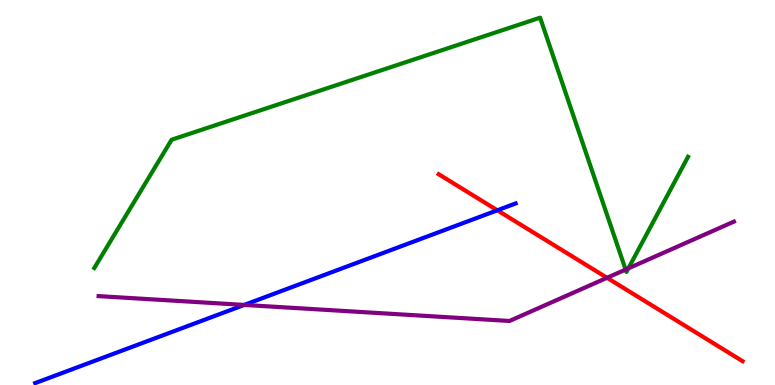[{'lines': ['blue', 'red'], 'intersections': [{'x': 6.42, 'y': 4.54}]}, {'lines': ['green', 'red'], 'intersections': []}, {'lines': ['purple', 'red'], 'intersections': [{'x': 7.83, 'y': 2.78}]}, {'lines': ['blue', 'green'], 'intersections': []}, {'lines': ['blue', 'purple'], 'intersections': [{'x': 3.15, 'y': 2.08}]}, {'lines': ['green', 'purple'], 'intersections': [{'x': 8.07, 'y': 3.0}, {'x': 8.11, 'y': 3.03}]}]